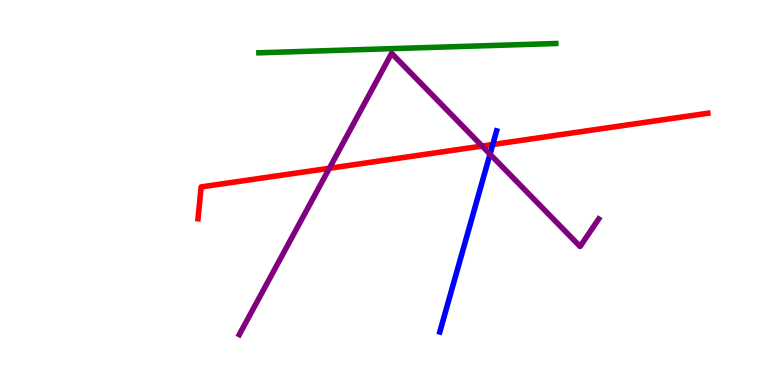[{'lines': ['blue', 'red'], 'intersections': [{'x': 6.36, 'y': 6.25}]}, {'lines': ['green', 'red'], 'intersections': []}, {'lines': ['purple', 'red'], 'intersections': [{'x': 4.25, 'y': 5.63}, {'x': 6.22, 'y': 6.21}]}, {'lines': ['blue', 'green'], 'intersections': []}, {'lines': ['blue', 'purple'], 'intersections': [{'x': 6.32, 'y': 6.0}]}, {'lines': ['green', 'purple'], 'intersections': []}]